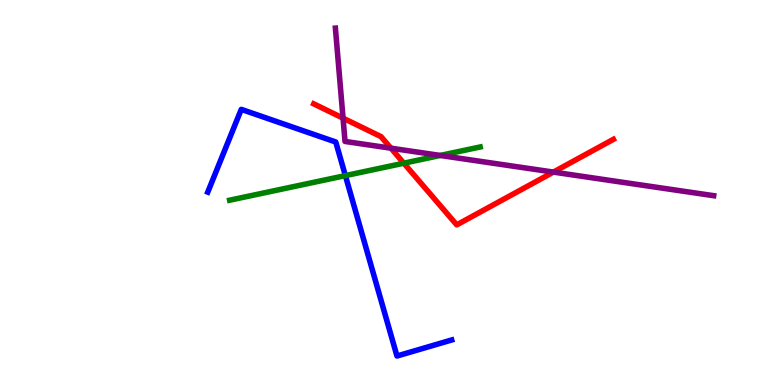[{'lines': ['blue', 'red'], 'intersections': []}, {'lines': ['green', 'red'], 'intersections': [{'x': 5.21, 'y': 5.76}]}, {'lines': ['purple', 'red'], 'intersections': [{'x': 4.43, 'y': 6.93}, {'x': 5.04, 'y': 6.15}, {'x': 7.14, 'y': 5.53}]}, {'lines': ['blue', 'green'], 'intersections': [{'x': 4.46, 'y': 5.44}]}, {'lines': ['blue', 'purple'], 'intersections': []}, {'lines': ['green', 'purple'], 'intersections': [{'x': 5.68, 'y': 5.96}]}]